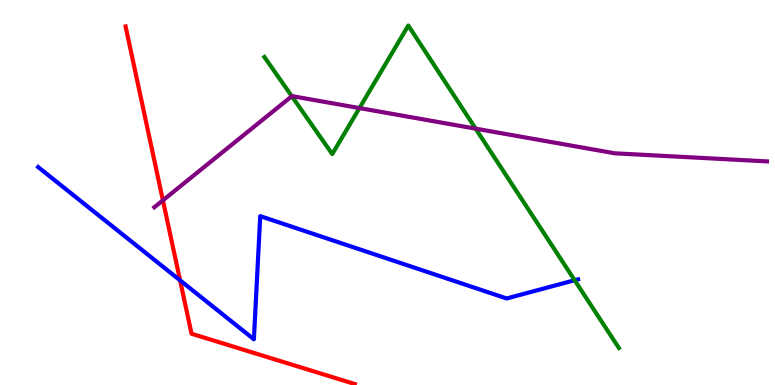[{'lines': ['blue', 'red'], 'intersections': [{'x': 2.32, 'y': 2.72}]}, {'lines': ['green', 'red'], 'intersections': []}, {'lines': ['purple', 'red'], 'intersections': [{'x': 2.1, 'y': 4.8}]}, {'lines': ['blue', 'green'], 'intersections': [{'x': 7.41, 'y': 2.72}]}, {'lines': ['blue', 'purple'], 'intersections': []}, {'lines': ['green', 'purple'], 'intersections': [{'x': 3.77, 'y': 7.5}, {'x': 4.64, 'y': 7.19}, {'x': 6.14, 'y': 6.66}]}]